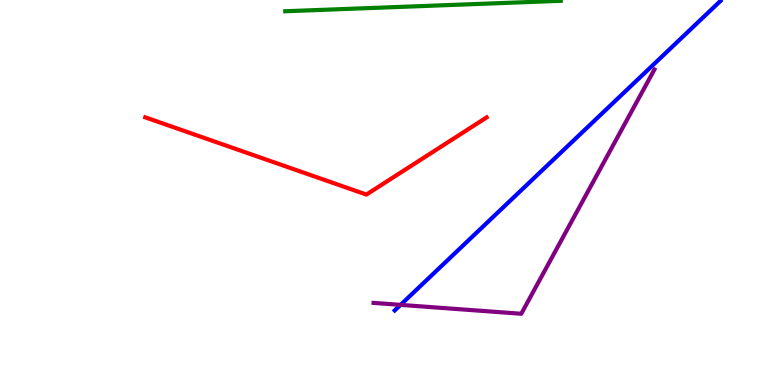[{'lines': ['blue', 'red'], 'intersections': []}, {'lines': ['green', 'red'], 'intersections': []}, {'lines': ['purple', 'red'], 'intersections': []}, {'lines': ['blue', 'green'], 'intersections': []}, {'lines': ['blue', 'purple'], 'intersections': [{'x': 5.17, 'y': 2.08}]}, {'lines': ['green', 'purple'], 'intersections': []}]